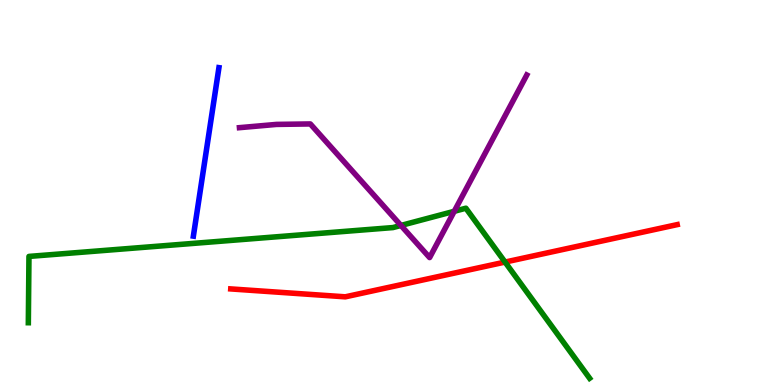[{'lines': ['blue', 'red'], 'intersections': []}, {'lines': ['green', 'red'], 'intersections': [{'x': 6.52, 'y': 3.19}]}, {'lines': ['purple', 'red'], 'intersections': []}, {'lines': ['blue', 'green'], 'intersections': []}, {'lines': ['blue', 'purple'], 'intersections': []}, {'lines': ['green', 'purple'], 'intersections': [{'x': 5.17, 'y': 4.14}, {'x': 5.86, 'y': 4.51}]}]